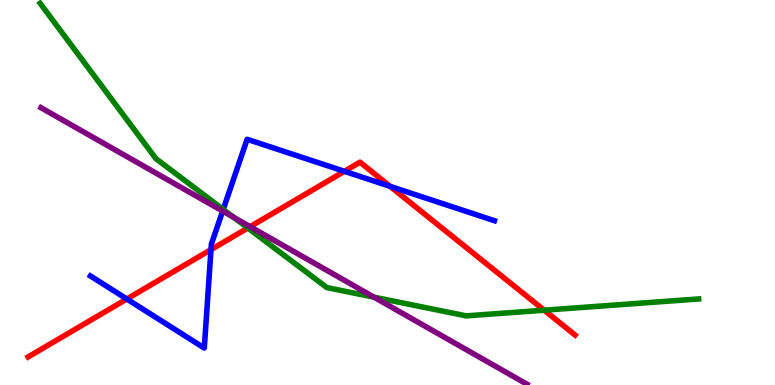[{'lines': ['blue', 'red'], 'intersections': [{'x': 1.64, 'y': 2.23}, {'x': 2.72, 'y': 3.52}, {'x': 4.44, 'y': 5.55}, {'x': 5.03, 'y': 5.16}]}, {'lines': ['green', 'red'], 'intersections': [{'x': 3.2, 'y': 4.08}, {'x': 7.02, 'y': 1.94}]}, {'lines': ['purple', 'red'], 'intersections': [{'x': 3.23, 'y': 4.11}]}, {'lines': ['blue', 'green'], 'intersections': [{'x': 2.88, 'y': 4.56}]}, {'lines': ['blue', 'purple'], 'intersections': [{'x': 2.87, 'y': 4.52}]}, {'lines': ['green', 'purple'], 'intersections': [{'x': 3.02, 'y': 4.35}, {'x': 4.83, 'y': 2.28}]}]